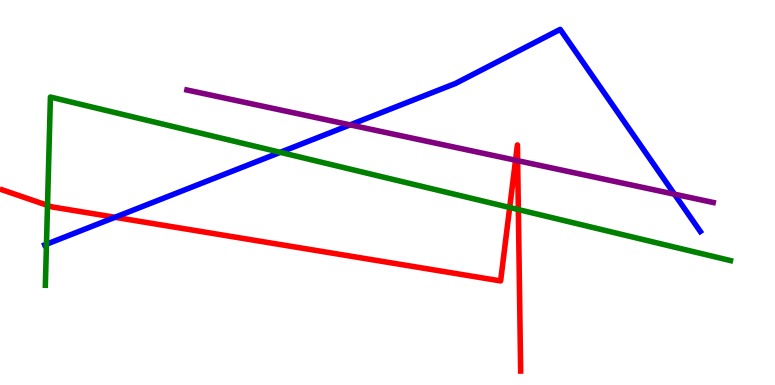[{'lines': ['blue', 'red'], 'intersections': [{'x': 1.48, 'y': 4.36}]}, {'lines': ['green', 'red'], 'intersections': [{'x': 0.613, 'y': 4.67}, {'x': 6.58, 'y': 4.61}, {'x': 6.69, 'y': 4.56}]}, {'lines': ['purple', 'red'], 'intersections': [{'x': 6.65, 'y': 5.84}, {'x': 6.68, 'y': 5.83}]}, {'lines': ['blue', 'green'], 'intersections': [{'x': 0.599, 'y': 3.66}, {'x': 3.62, 'y': 6.04}]}, {'lines': ['blue', 'purple'], 'intersections': [{'x': 4.52, 'y': 6.76}, {'x': 8.7, 'y': 4.96}]}, {'lines': ['green', 'purple'], 'intersections': []}]